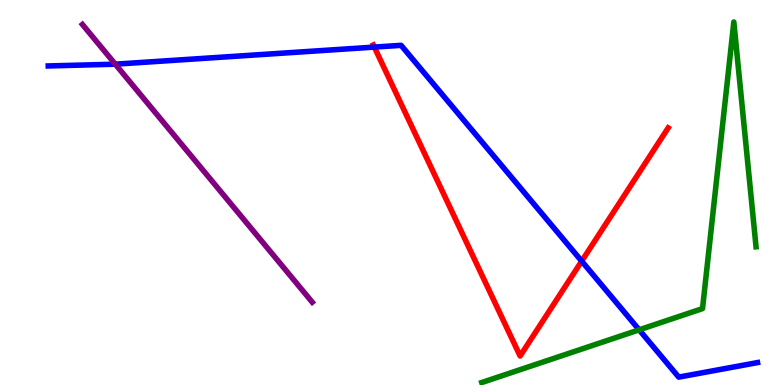[{'lines': ['blue', 'red'], 'intersections': [{'x': 4.83, 'y': 8.78}, {'x': 7.51, 'y': 3.22}]}, {'lines': ['green', 'red'], 'intersections': []}, {'lines': ['purple', 'red'], 'intersections': []}, {'lines': ['blue', 'green'], 'intersections': [{'x': 8.25, 'y': 1.43}]}, {'lines': ['blue', 'purple'], 'intersections': [{'x': 1.49, 'y': 8.33}]}, {'lines': ['green', 'purple'], 'intersections': []}]